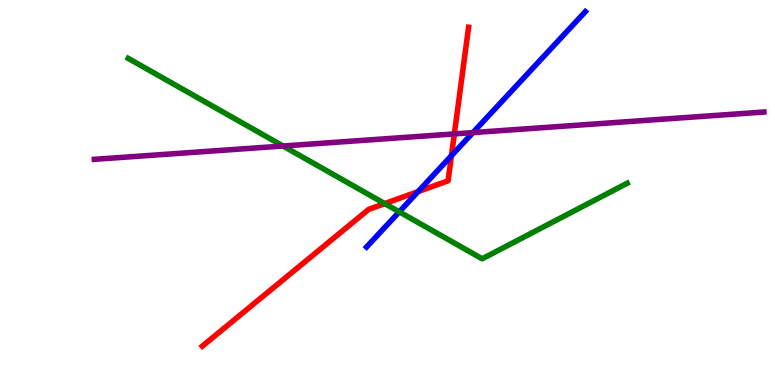[{'lines': ['blue', 'red'], 'intersections': [{'x': 5.39, 'y': 5.02}, {'x': 5.82, 'y': 5.96}]}, {'lines': ['green', 'red'], 'intersections': [{'x': 4.96, 'y': 4.71}]}, {'lines': ['purple', 'red'], 'intersections': [{'x': 5.86, 'y': 6.52}]}, {'lines': ['blue', 'green'], 'intersections': [{'x': 5.15, 'y': 4.5}]}, {'lines': ['blue', 'purple'], 'intersections': [{'x': 6.1, 'y': 6.56}]}, {'lines': ['green', 'purple'], 'intersections': [{'x': 3.65, 'y': 6.21}]}]